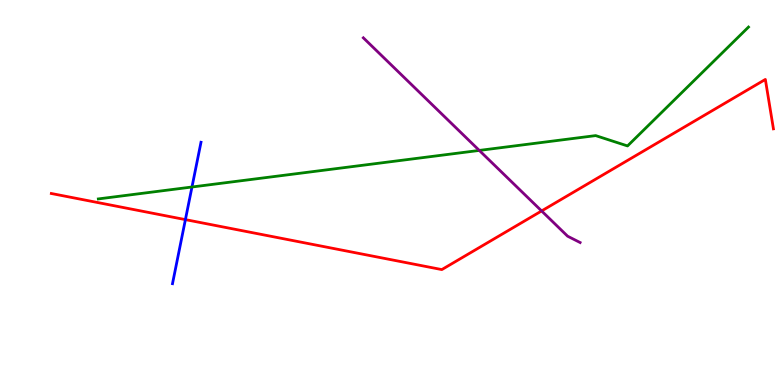[{'lines': ['blue', 'red'], 'intersections': [{'x': 2.39, 'y': 4.3}]}, {'lines': ['green', 'red'], 'intersections': []}, {'lines': ['purple', 'red'], 'intersections': [{'x': 6.99, 'y': 4.52}]}, {'lines': ['blue', 'green'], 'intersections': [{'x': 2.48, 'y': 5.14}]}, {'lines': ['blue', 'purple'], 'intersections': []}, {'lines': ['green', 'purple'], 'intersections': [{'x': 6.18, 'y': 6.09}]}]